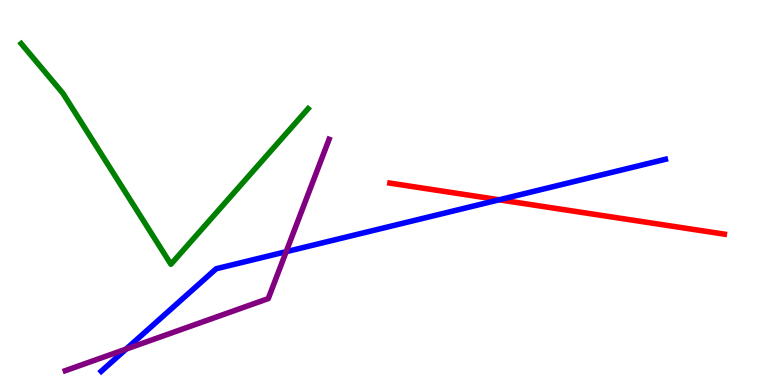[{'lines': ['blue', 'red'], 'intersections': [{'x': 6.44, 'y': 4.81}]}, {'lines': ['green', 'red'], 'intersections': []}, {'lines': ['purple', 'red'], 'intersections': []}, {'lines': ['blue', 'green'], 'intersections': []}, {'lines': ['blue', 'purple'], 'intersections': [{'x': 1.63, 'y': 0.933}, {'x': 3.69, 'y': 3.46}]}, {'lines': ['green', 'purple'], 'intersections': []}]